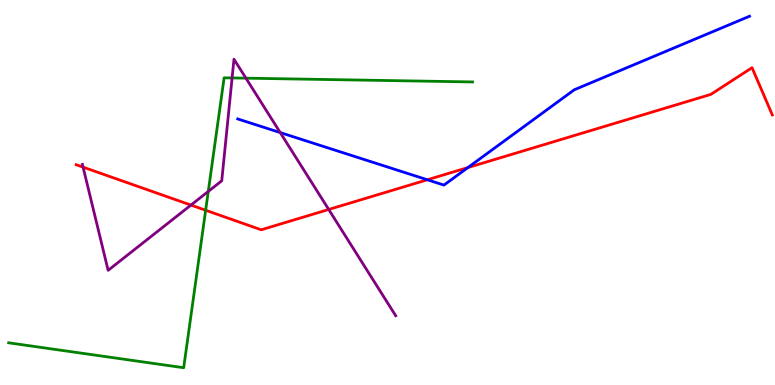[{'lines': ['blue', 'red'], 'intersections': [{'x': 5.51, 'y': 5.33}, {'x': 6.04, 'y': 5.65}]}, {'lines': ['green', 'red'], 'intersections': [{'x': 2.65, 'y': 4.54}]}, {'lines': ['purple', 'red'], 'intersections': [{'x': 1.07, 'y': 5.66}, {'x': 2.46, 'y': 4.67}, {'x': 4.24, 'y': 4.56}]}, {'lines': ['blue', 'green'], 'intersections': []}, {'lines': ['blue', 'purple'], 'intersections': [{'x': 3.62, 'y': 6.56}]}, {'lines': ['green', 'purple'], 'intersections': [{'x': 2.69, 'y': 5.03}, {'x': 2.99, 'y': 7.98}, {'x': 3.17, 'y': 7.97}]}]